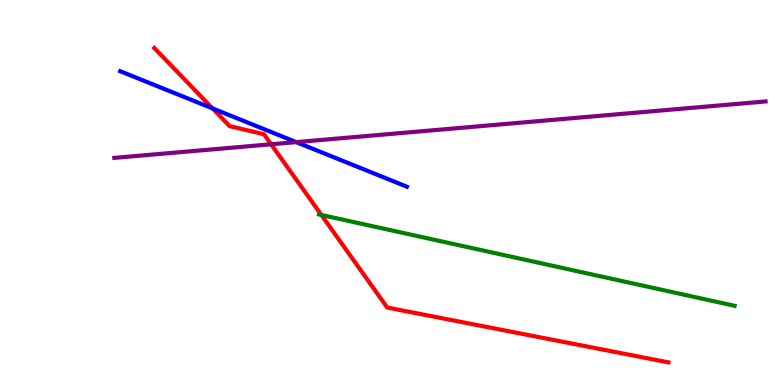[{'lines': ['blue', 'red'], 'intersections': [{'x': 2.74, 'y': 7.18}]}, {'lines': ['green', 'red'], 'intersections': [{'x': 4.15, 'y': 4.42}]}, {'lines': ['purple', 'red'], 'intersections': [{'x': 3.5, 'y': 6.25}]}, {'lines': ['blue', 'green'], 'intersections': []}, {'lines': ['blue', 'purple'], 'intersections': [{'x': 3.82, 'y': 6.31}]}, {'lines': ['green', 'purple'], 'intersections': []}]